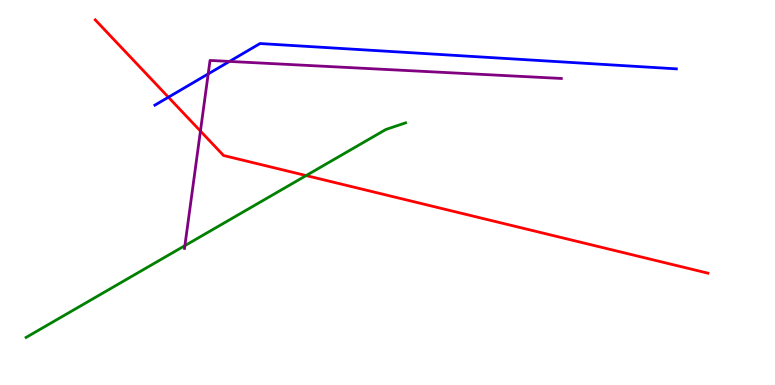[{'lines': ['blue', 'red'], 'intersections': [{'x': 2.17, 'y': 7.47}]}, {'lines': ['green', 'red'], 'intersections': [{'x': 3.95, 'y': 5.44}]}, {'lines': ['purple', 'red'], 'intersections': [{'x': 2.59, 'y': 6.6}]}, {'lines': ['blue', 'green'], 'intersections': []}, {'lines': ['blue', 'purple'], 'intersections': [{'x': 2.69, 'y': 8.08}, {'x': 2.96, 'y': 8.4}]}, {'lines': ['green', 'purple'], 'intersections': [{'x': 2.39, 'y': 3.62}]}]